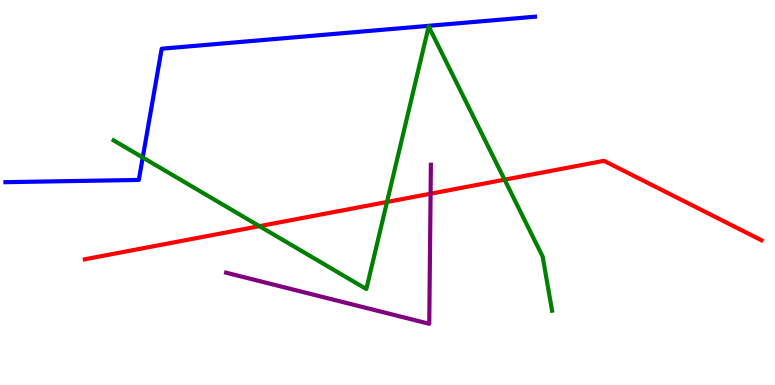[{'lines': ['blue', 'red'], 'intersections': []}, {'lines': ['green', 'red'], 'intersections': [{'x': 3.35, 'y': 4.13}, {'x': 4.99, 'y': 4.75}, {'x': 6.51, 'y': 5.33}]}, {'lines': ['purple', 'red'], 'intersections': [{'x': 5.56, 'y': 4.97}]}, {'lines': ['blue', 'green'], 'intersections': [{'x': 1.84, 'y': 5.91}]}, {'lines': ['blue', 'purple'], 'intersections': []}, {'lines': ['green', 'purple'], 'intersections': []}]